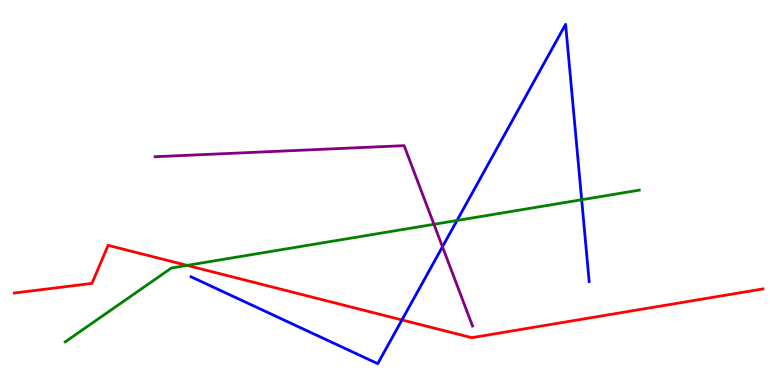[{'lines': ['blue', 'red'], 'intersections': [{'x': 5.19, 'y': 1.69}]}, {'lines': ['green', 'red'], 'intersections': [{'x': 2.41, 'y': 3.11}]}, {'lines': ['purple', 'red'], 'intersections': []}, {'lines': ['blue', 'green'], 'intersections': [{'x': 5.9, 'y': 4.27}, {'x': 7.51, 'y': 4.81}]}, {'lines': ['blue', 'purple'], 'intersections': [{'x': 5.71, 'y': 3.59}]}, {'lines': ['green', 'purple'], 'intersections': [{'x': 5.6, 'y': 4.17}]}]